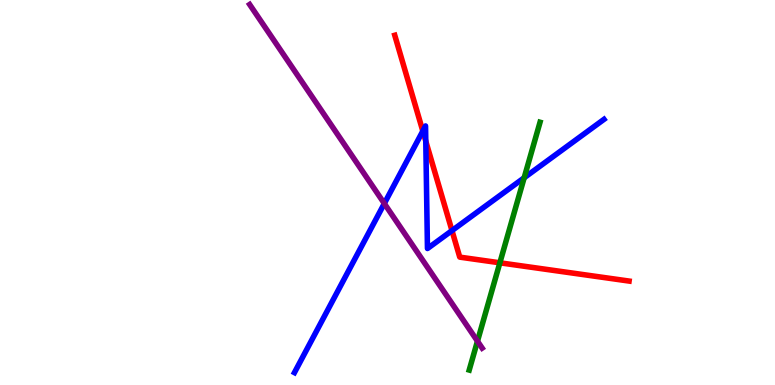[{'lines': ['blue', 'red'], 'intersections': [{'x': 5.46, 'y': 6.6}, {'x': 5.49, 'y': 6.33}, {'x': 5.83, 'y': 4.01}]}, {'lines': ['green', 'red'], 'intersections': [{'x': 6.45, 'y': 3.17}]}, {'lines': ['purple', 'red'], 'intersections': []}, {'lines': ['blue', 'green'], 'intersections': [{'x': 6.76, 'y': 5.38}]}, {'lines': ['blue', 'purple'], 'intersections': [{'x': 4.96, 'y': 4.71}]}, {'lines': ['green', 'purple'], 'intersections': [{'x': 6.16, 'y': 1.14}]}]